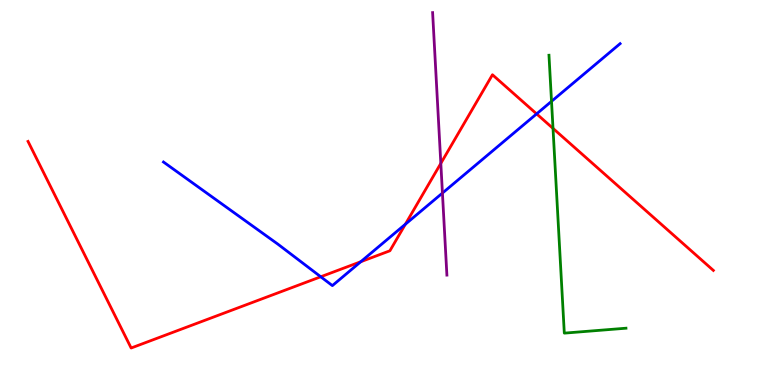[{'lines': ['blue', 'red'], 'intersections': [{'x': 4.14, 'y': 2.81}, {'x': 4.66, 'y': 3.2}, {'x': 5.23, 'y': 4.18}, {'x': 6.92, 'y': 7.04}]}, {'lines': ['green', 'red'], 'intersections': [{'x': 7.14, 'y': 6.67}]}, {'lines': ['purple', 'red'], 'intersections': [{'x': 5.69, 'y': 5.76}]}, {'lines': ['blue', 'green'], 'intersections': [{'x': 7.12, 'y': 7.37}]}, {'lines': ['blue', 'purple'], 'intersections': [{'x': 5.71, 'y': 4.99}]}, {'lines': ['green', 'purple'], 'intersections': []}]